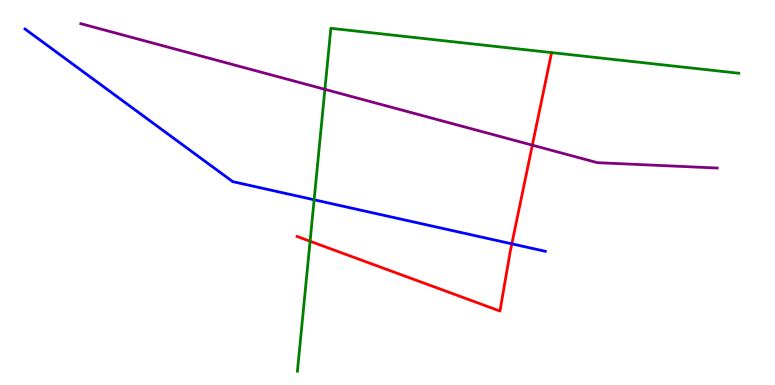[{'lines': ['blue', 'red'], 'intersections': [{'x': 6.6, 'y': 3.67}]}, {'lines': ['green', 'red'], 'intersections': [{'x': 4.0, 'y': 3.73}]}, {'lines': ['purple', 'red'], 'intersections': [{'x': 6.87, 'y': 6.23}]}, {'lines': ['blue', 'green'], 'intersections': [{'x': 4.05, 'y': 4.81}]}, {'lines': ['blue', 'purple'], 'intersections': []}, {'lines': ['green', 'purple'], 'intersections': [{'x': 4.19, 'y': 7.68}]}]